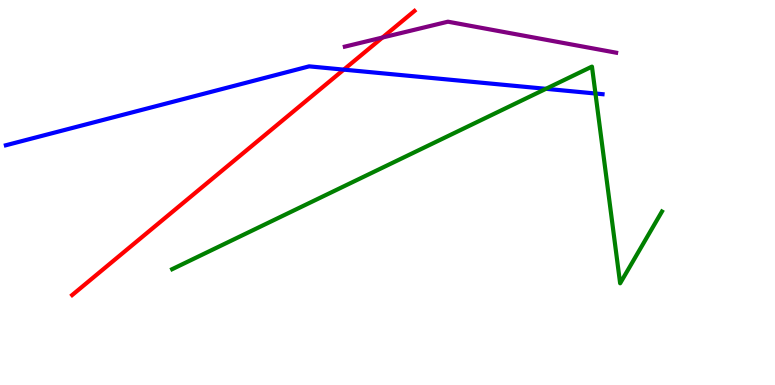[{'lines': ['blue', 'red'], 'intersections': [{'x': 4.44, 'y': 8.19}]}, {'lines': ['green', 'red'], 'intersections': []}, {'lines': ['purple', 'red'], 'intersections': [{'x': 4.93, 'y': 9.03}]}, {'lines': ['blue', 'green'], 'intersections': [{'x': 7.04, 'y': 7.69}, {'x': 7.68, 'y': 7.57}]}, {'lines': ['blue', 'purple'], 'intersections': []}, {'lines': ['green', 'purple'], 'intersections': []}]